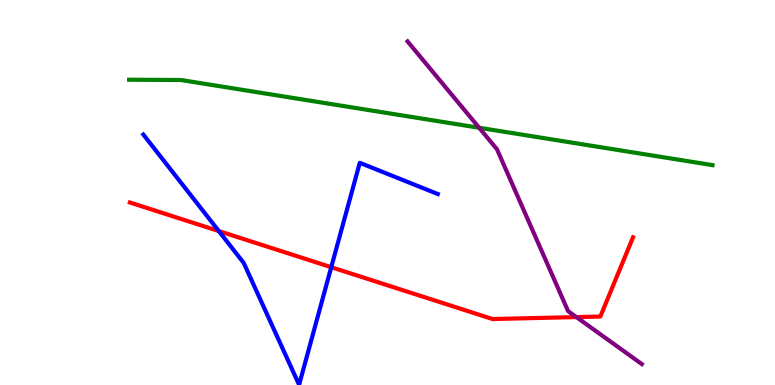[{'lines': ['blue', 'red'], 'intersections': [{'x': 2.82, 'y': 4.0}, {'x': 4.27, 'y': 3.06}]}, {'lines': ['green', 'red'], 'intersections': []}, {'lines': ['purple', 'red'], 'intersections': [{'x': 7.44, 'y': 1.76}]}, {'lines': ['blue', 'green'], 'intersections': []}, {'lines': ['blue', 'purple'], 'intersections': []}, {'lines': ['green', 'purple'], 'intersections': [{'x': 6.18, 'y': 6.68}]}]